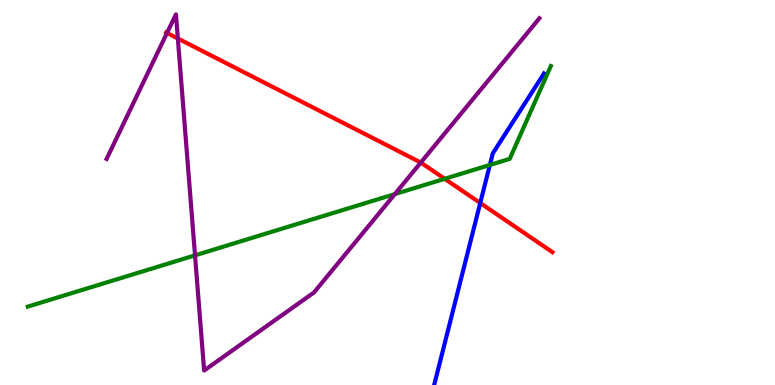[{'lines': ['blue', 'red'], 'intersections': [{'x': 6.2, 'y': 4.73}]}, {'lines': ['green', 'red'], 'intersections': [{'x': 5.74, 'y': 5.36}]}, {'lines': ['purple', 'red'], 'intersections': [{'x': 2.15, 'y': 9.14}, {'x': 2.29, 'y': 9.0}, {'x': 5.43, 'y': 5.78}]}, {'lines': ['blue', 'green'], 'intersections': [{'x': 6.32, 'y': 5.72}]}, {'lines': ['blue', 'purple'], 'intersections': []}, {'lines': ['green', 'purple'], 'intersections': [{'x': 2.52, 'y': 3.37}, {'x': 5.1, 'y': 4.96}]}]